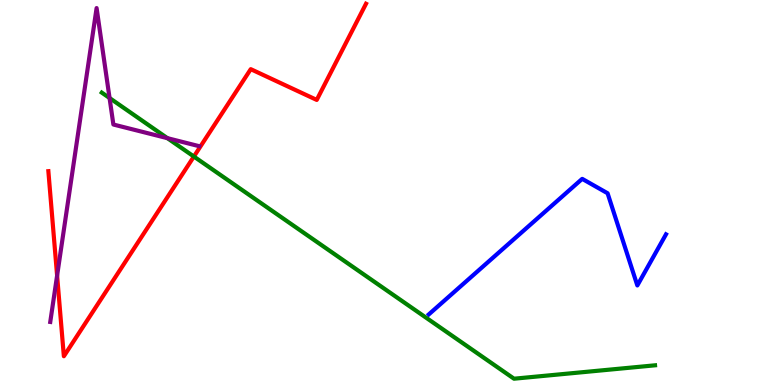[{'lines': ['blue', 'red'], 'intersections': []}, {'lines': ['green', 'red'], 'intersections': [{'x': 2.5, 'y': 5.93}]}, {'lines': ['purple', 'red'], 'intersections': [{'x': 0.737, 'y': 2.84}]}, {'lines': ['blue', 'green'], 'intersections': []}, {'lines': ['blue', 'purple'], 'intersections': []}, {'lines': ['green', 'purple'], 'intersections': [{'x': 1.41, 'y': 7.45}, {'x': 2.16, 'y': 6.41}]}]